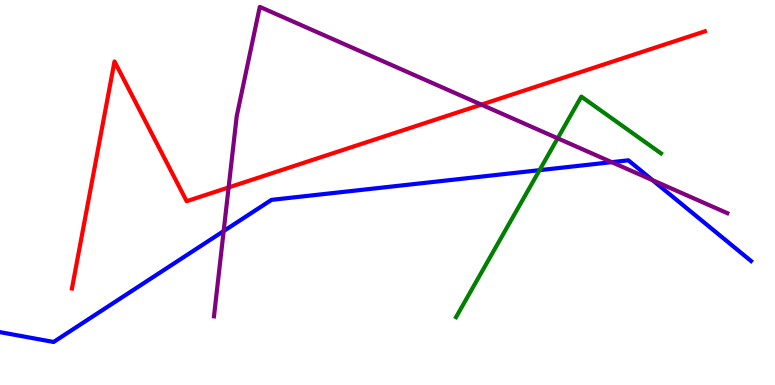[{'lines': ['blue', 'red'], 'intersections': []}, {'lines': ['green', 'red'], 'intersections': []}, {'lines': ['purple', 'red'], 'intersections': [{'x': 2.95, 'y': 5.13}, {'x': 6.21, 'y': 7.28}]}, {'lines': ['blue', 'green'], 'intersections': [{'x': 6.96, 'y': 5.58}]}, {'lines': ['blue', 'purple'], 'intersections': [{'x': 2.89, 'y': 4.0}, {'x': 7.89, 'y': 5.79}, {'x': 8.42, 'y': 5.32}]}, {'lines': ['green', 'purple'], 'intersections': [{'x': 7.2, 'y': 6.41}]}]